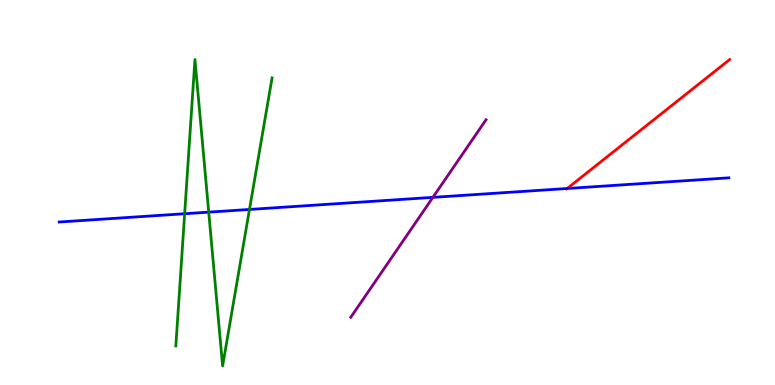[{'lines': ['blue', 'red'], 'intersections': [{'x': 7.32, 'y': 5.1}]}, {'lines': ['green', 'red'], 'intersections': []}, {'lines': ['purple', 'red'], 'intersections': []}, {'lines': ['blue', 'green'], 'intersections': [{'x': 2.38, 'y': 4.45}, {'x': 2.69, 'y': 4.49}, {'x': 3.22, 'y': 4.56}]}, {'lines': ['blue', 'purple'], 'intersections': [{'x': 5.59, 'y': 4.87}]}, {'lines': ['green', 'purple'], 'intersections': []}]